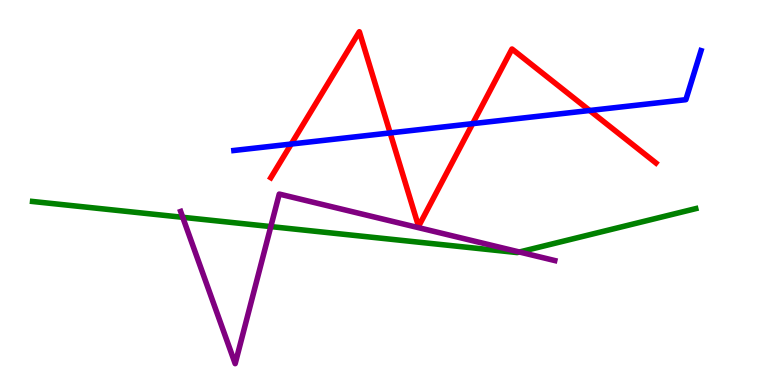[{'lines': ['blue', 'red'], 'intersections': [{'x': 3.76, 'y': 6.26}, {'x': 5.03, 'y': 6.55}, {'x': 6.1, 'y': 6.79}, {'x': 7.61, 'y': 7.13}]}, {'lines': ['green', 'red'], 'intersections': []}, {'lines': ['purple', 'red'], 'intersections': []}, {'lines': ['blue', 'green'], 'intersections': []}, {'lines': ['blue', 'purple'], 'intersections': []}, {'lines': ['green', 'purple'], 'intersections': [{'x': 2.36, 'y': 4.36}, {'x': 3.49, 'y': 4.11}, {'x': 6.7, 'y': 3.45}]}]